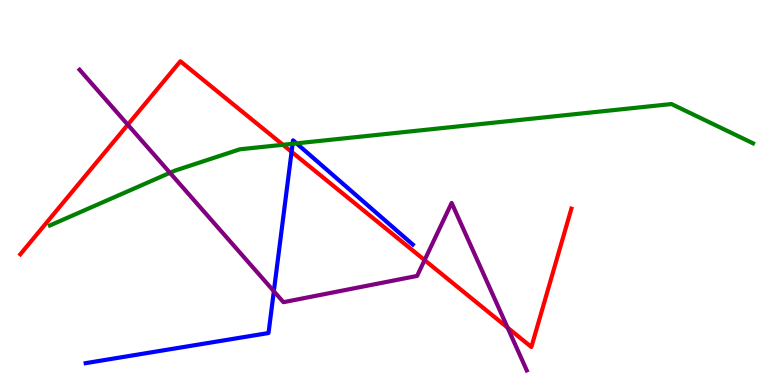[{'lines': ['blue', 'red'], 'intersections': [{'x': 3.76, 'y': 6.06}]}, {'lines': ['green', 'red'], 'intersections': [{'x': 3.65, 'y': 6.24}]}, {'lines': ['purple', 'red'], 'intersections': [{'x': 1.65, 'y': 6.76}, {'x': 5.48, 'y': 3.24}, {'x': 6.55, 'y': 1.49}]}, {'lines': ['blue', 'green'], 'intersections': [{'x': 3.78, 'y': 6.27}, {'x': 3.83, 'y': 6.28}]}, {'lines': ['blue', 'purple'], 'intersections': [{'x': 3.53, 'y': 2.44}]}, {'lines': ['green', 'purple'], 'intersections': [{'x': 2.19, 'y': 5.51}]}]